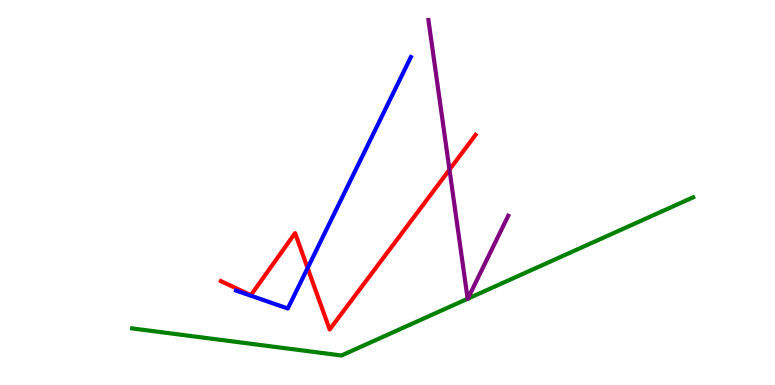[{'lines': ['blue', 'red'], 'intersections': [{'x': 3.97, 'y': 3.04}]}, {'lines': ['green', 'red'], 'intersections': []}, {'lines': ['purple', 'red'], 'intersections': [{'x': 5.8, 'y': 5.59}]}, {'lines': ['blue', 'green'], 'intersections': []}, {'lines': ['blue', 'purple'], 'intersections': []}, {'lines': ['green', 'purple'], 'intersections': [{'x': 6.03, 'y': 2.24}, {'x': 6.04, 'y': 2.24}]}]